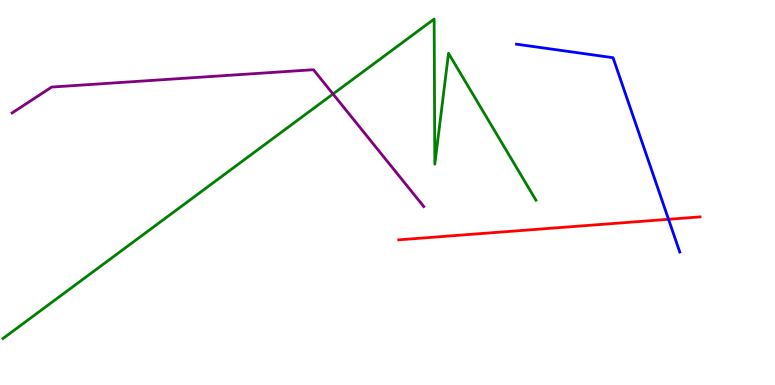[{'lines': ['blue', 'red'], 'intersections': [{'x': 8.63, 'y': 4.3}]}, {'lines': ['green', 'red'], 'intersections': []}, {'lines': ['purple', 'red'], 'intersections': []}, {'lines': ['blue', 'green'], 'intersections': []}, {'lines': ['blue', 'purple'], 'intersections': []}, {'lines': ['green', 'purple'], 'intersections': [{'x': 4.3, 'y': 7.56}]}]